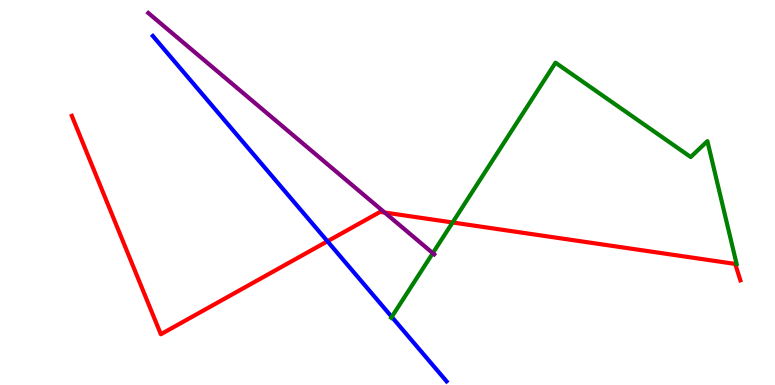[{'lines': ['blue', 'red'], 'intersections': [{'x': 4.23, 'y': 3.73}]}, {'lines': ['green', 'red'], 'intersections': [{'x': 5.84, 'y': 4.22}]}, {'lines': ['purple', 'red'], 'intersections': [{'x': 4.96, 'y': 4.48}]}, {'lines': ['blue', 'green'], 'intersections': [{'x': 5.05, 'y': 1.77}]}, {'lines': ['blue', 'purple'], 'intersections': []}, {'lines': ['green', 'purple'], 'intersections': [{'x': 5.58, 'y': 3.42}]}]